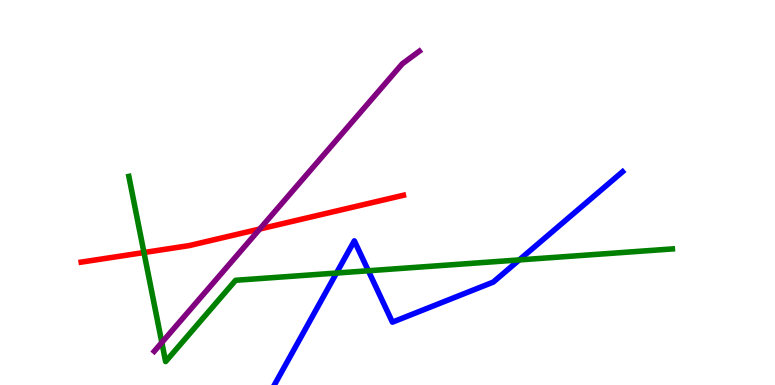[{'lines': ['blue', 'red'], 'intersections': []}, {'lines': ['green', 'red'], 'intersections': [{'x': 1.86, 'y': 3.44}]}, {'lines': ['purple', 'red'], 'intersections': [{'x': 3.35, 'y': 4.05}]}, {'lines': ['blue', 'green'], 'intersections': [{'x': 4.34, 'y': 2.91}, {'x': 4.75, 'y': 2.97}, {'x': 6.7, 'y': 3.25}]}, {'lines': ['blue', 'purple'], 'intersections': []}, {'lines': ['green', 'purple'], 'intersections': [{'x': 2.09, 'y': 1.1}]}]